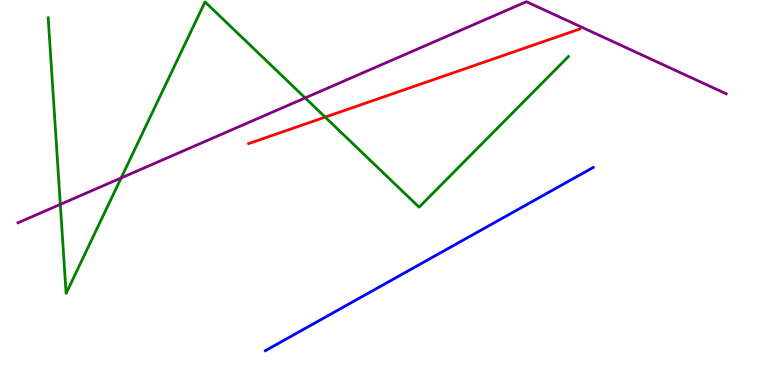[{'lines': ['blue', 'red'], 'intersections': []}, {'lines': ['green', 'red'], 'intersections': [{'x': 4.2, 'y': 6.96}]}, {'lines': ['purple', 'red'], 'intersections': []}, {'lines': ['blue', 'green'], 'intersections': []}, {'lines': ['blue', 'purple'], 'intersections': []}, {'lines': ['green', 'purple'], 'intersections': [{'x': 0.778, 'y': 4.69}, {'x': 1.56, 'y': 5.38}, {'x': 3.94, 'y': 7.46}]}]